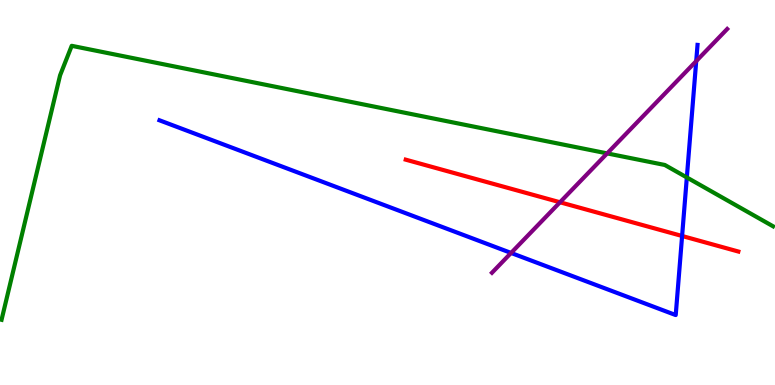[{'lines': ['blue', 'red'], 'intersections': [{'x': 8.8, 'y': 3.87}]}, {'lines': ['green', 'red'], 'intersections': []}, {'lines': ['purple', 'red'], 'intersections': [{'x': 7.23, 'y': 4.75}]}, {'lines': ['blue', 'green'], 'intersections': [{'x': 8.86, 'y': 5.39}]}, {'lines': ['blue', 'purple'], 'intersections': [{'x': 6.59, 'y': 3.43}, {'x': 8.98, 'y': 8.41}]}, {'lines': ['green', 'purple'], 'intersections': [{'x': 7.83, 'y': 6.02}]}]